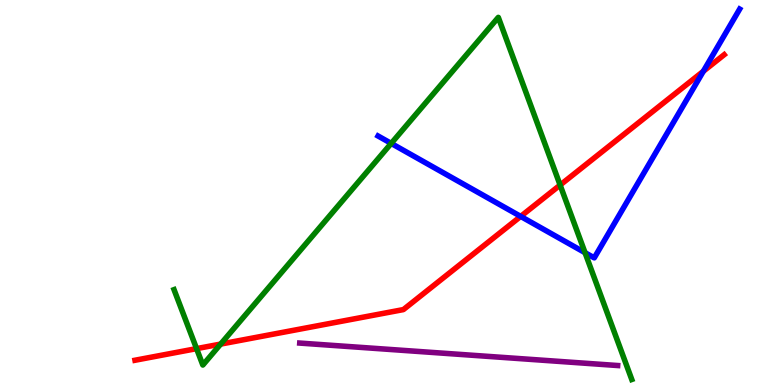[{'lines': ['blue', 'red'], 'intersections': [{'x': 6.72, 'y': 4.38}, {'x': 9.08, 'y': 8.15}]}, {'lines': ['green', 'red'], 'intersections': [{'x': 2.54, 'y': 0.945}, {'x': 2.85, 'y': 1.06}, {'x': 7.23, 'y': 5.19}]}, {'lines': ['purple', 'red'], 'intersections': []}, {'lines': ['blue', 'green'], 'intersections': [{'x': 5.05, 'y': 6.28}, {'x': 7.55, 'y': 3.44}]}, {'lines': ['blue', 'purple'], 'intersections': []}, {'lines': ['green', 'purple'], 'intersections': []}]